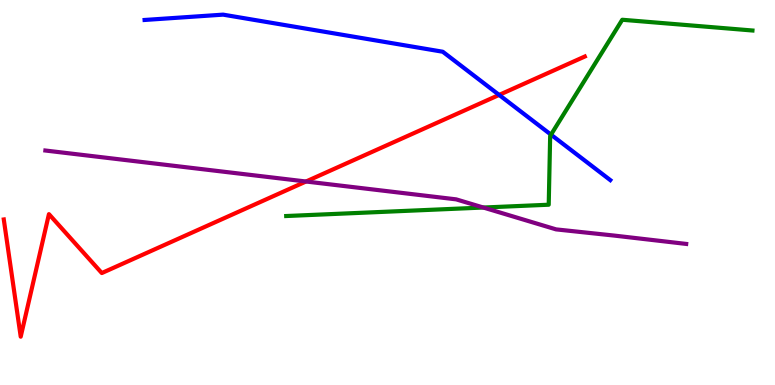[{'lines': ['blue', 'red'], 'intersections': [{'x': 6.44, 'y': 7.53}]}, {'lines': ['green', 'red'], 'intersections': []}, {'lines': ['purple', 'red'], 'intersections': [{'x': 3.95, 'y': 5.29}]}, {'lines': ['blue', 'green'], 'intersections': [{'x': 7.11, 'y': 6.5}]}, {'lines': ['blue', 'purple'], 'intersections': []}, {'lines': ['green', 'purple'], 'intersections': [{'x': 6.24, 'y': 4.61}]}]